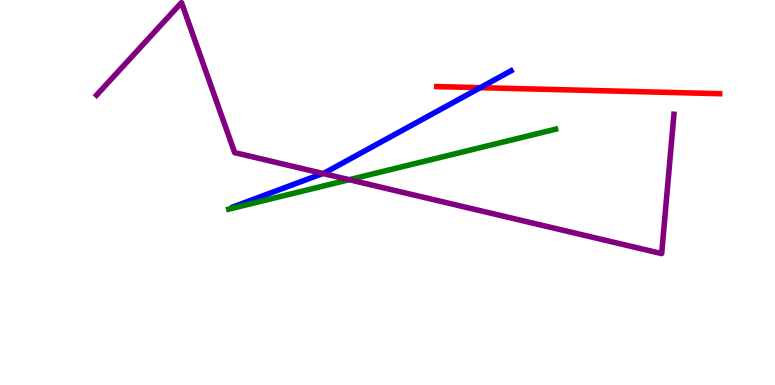[{'lines': ['blue', 'red'], 'intersections': [{'x': 6.2, 'y': 7.72}]}, {'lines': ['green', 'red'], 'intersections': []}, {'lines': ['purple', 'red'], 'intersections': []}, {'lines': ['blue', 'green'], 'intersections': []}, {'lines': ['blue', 'purple'], 'intersections': [{'x': 4.17, 'y': 5.49}]}, {'lines': ['green', 'purple'], 'intersections': [{'x': 4.51, 'y': 5.33}]}]